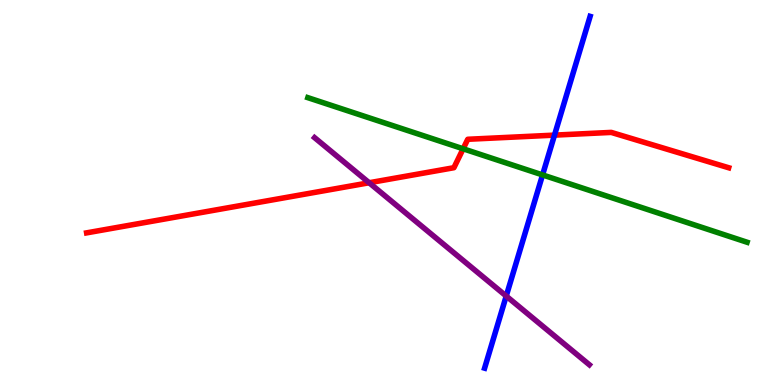[{'lines': ['blue', 'red'], 'intersections': [{'x': 7.15, 'y': 6.49}]}, {'lines': ['green', 'red'], 'intersections': [{'x': 5.98, 'y': 6.14}]}, {'lines': ['purple', 'red'], 'intersections': [{'x': 4.76, 'y': 5.25}]}, {'lines': ['blue', 'green'], 'intersections': [{'x': 7.0, 'y': 5.46}]}, {'lines': ['blue', 'purple'], 'intersections': [{'x': 6.53, 'y': 2.31}]}, {'lines': ['green', 'purple'], 'intersections': []}]